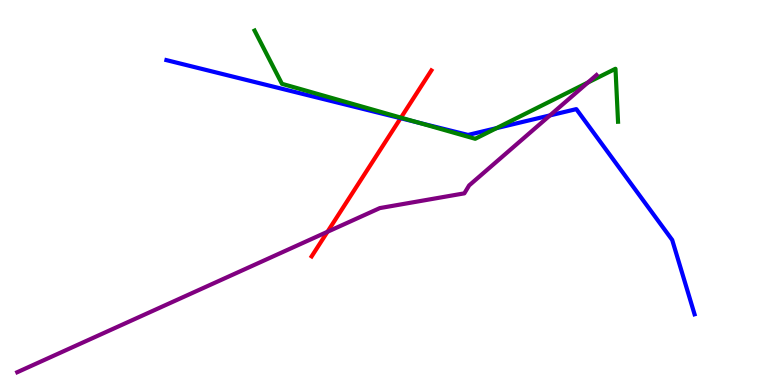[{'lines': ['blue', 'red'], 'intersections': [{'x': 5.17, 'y': 6.93}]}, {'lines': ['green', 'red'], 'intersections': [{'x': 5.17, 'y': 6.94}]}, {'lines': ['purple', 'red'], 'intersections': [{'x': 4.23, 'y': 3.98}]}, {'lines': ['blue', 'green'], 'intersections': [{'x': 5.4, 'y': 6.81}, {'x': 6.41, 'y': 6.67}]}, {'lines': ['blue', 'purple'], 'intersections': [{'x': 7.1, 'y': 7.0}]}, {'lines': ['green', 'purple'], 'intersections': [{'x': 7.59, 'y': 7.86}]}]